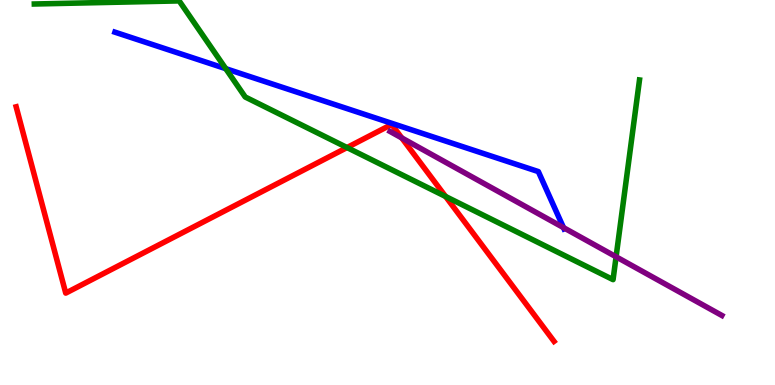[{'lines': ['blue', 'red'], 'intersections': []}, {'lines': ['green', 'red'], 'intersections': [{'x': 4.48, 'y': 6.17}, {'x': 5.75, 'y': 4.9}]}, {'lines': ['purple', 'red'], 'intersections': [{'x': 5.18, 'y': 6.42}]}, {'lines': ['blue', 'green'], 'intersections': [{'x': 2.91, 'y': 8.22}]}, {'lines': ['blue', 'purple'], 'intersections': [{'x': 7.27, 'y': 4.09}]}, {'lines': ['green', 'purple'], 'intersections': [{'x': 7.95, 'y': 3.33}]}]